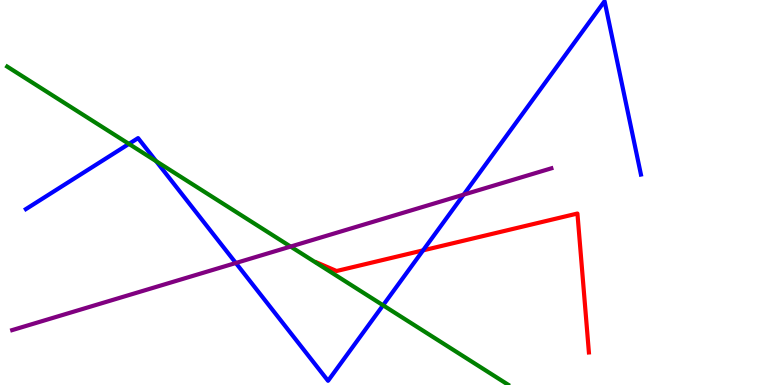[{'lines': ['blue', 'red'], 'intersections': [{'x': 5.46, 'y': 3.5}]}, {'lines': ['green', 'red'], 'intersections': []}, {'lines': ['purple', 'red'], 'intersections': []}, {'lines': ['blue', 'green'], 'intersections': [{'x': 1.66, 'y': 6.26}, {'x': 2.01, 'y': 5.81}, {'x': 4.94, 'y': 2.07}]}, {'lines': ['blue', 'purple'], 'intersections': [{'x': 3.04, 'y': 3.17}, {'x': 5.98, 'y': 4.94}]}, {'lines': ['green', 'purple'], 'intersections': [{'x': 3.75, 'y': 3.6}]}]